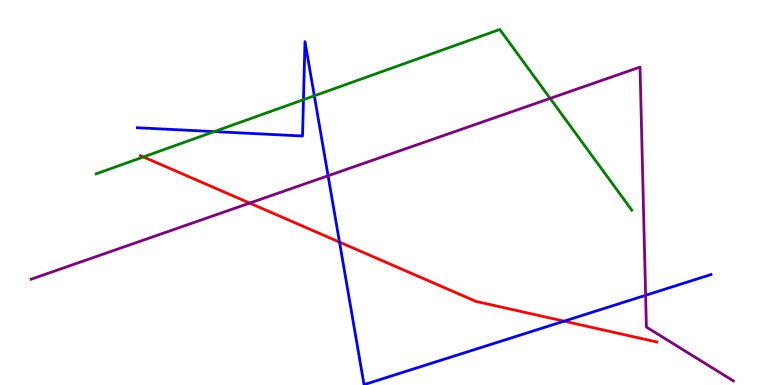[{'lines': ['blue', 'red'], 'intersections': [{'x': 4.38, 'y': 3.71}, {'x': 7.28, 'y': 1.66}]}, {'lines': ['green', 'red'], 'intersections': [{'x': 1.85, 'y': 5.92}]}, {'lines': ['purple', 'red'], 'intersections': [{'x': 3.22, 'y': 4.72}]}, {'lines': ['blue', 'green'], 'intersections': [{'x': 2.76, 'y': 6.58}, {'x': 3.92, 'y': 7.41}, {'x': 4.06, 'y': 7.51}]}, {'lines': ['blue', 'purple'], 'intersections': [{'x': 4.23, 'y': 5.43}, {'x': 8.33, 'y': 2.33}]}, {'lines': ['green', 'purple'], 'intersections': [{'x': 7.1, 'y': 7.44}]}]